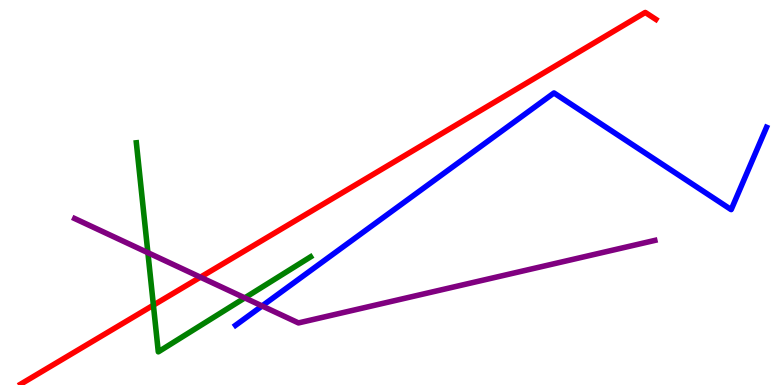[{'lines': ['blue', 'red'], 'intersections': []}, {'lines': ['green', 'red'], 'intersections': [{'x': 1.98, 'y': 2.07}]}, {'lines': ['purple', 'red'], 'intersections': [{'x': 2.59, 'y': 2.8}]}, {'lines': ['blue', 'green'], 'intersections': []}, {'lines': ['blue', 'purple'], 'intersections': [{'x': 3.38, 'y': 2.05}]}, {'lines': ['green', 'purple'], 'intersections': [{'x': 1.91, 'y': 3.44}, {'x': 3.16, 'y': 2.26}]}]